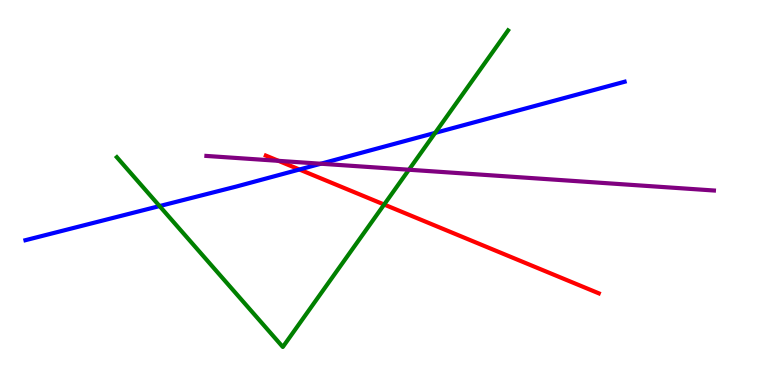[{'lines': ['blue', 'red'], 'intersections': [{'x': 3.86, 'y': 5.6}]}, {'lines': ['green', 'red'], 'intersections': [{'x': 4.96, 'y': 4.69}]}, {'lines': ['purple', 'red'], 'intersections': [{'x': 3.59, 'y': 5.82}]}, {'lines': ['blue', 'green'], 'intersections': [{'x': 2.06, 'y': 4.65}, {'x': 5.61, 'y': 6.55}]}, {'lines': ['blue', 'purple'], 'intersections': [{'x': 4.14, 'y': 5.75}]}, {'lines': ['green', 'purple'], 'intersections': [{'x': 5.28, 'y': 5.59}]}]